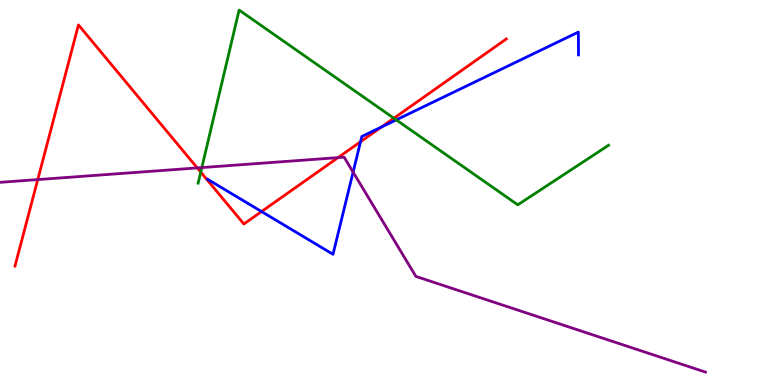[{'lines': ['blue', 'red'], 'intersections': [{'x': 3.37, 'y': 4.51}, {'x': 4.65, 'y': 6.32}, {'x': 4.92, 'y': 6.7}]}, {'lines': ['green', 'red'], 'intersections': [{'x': 2.59, 'y': 5.53}, {'x': 5.08, 'y': 6.93}]}, {'lines': ['purple', 'red'], 'intersections': [{'x': 0.487, 'y': 5.34}, {'x': 2.55, 'y': 5.64}, {'x': 4.36, 'y': 5.91}]}, {'lines': ['blue', 'green'], 'intersections': [{'x': 5.11, 'y': 6.89}]}, {'lines': ['blue', 'purple'], 'intersections': [{'x': 4.56, 'y': 5.53}]}, {'lines': ['green', 'purple'], 'intersections': [{'x': 2.6, 'y': 5.65}]}]